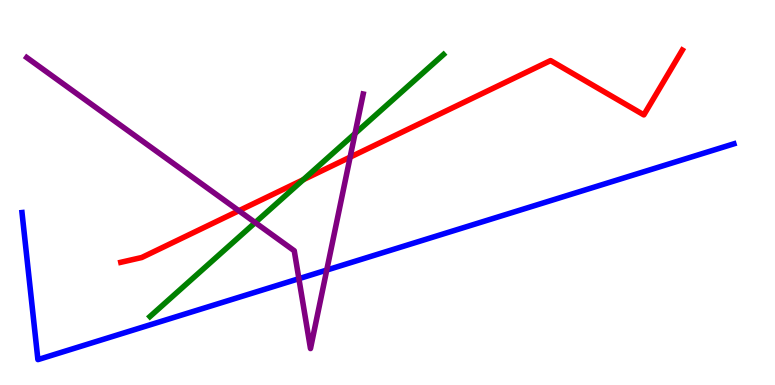[{'lines': ['blue', 'red'], 'intersections': []}, {'lines': ['green', 'red'], 'intersections': [{'x': 3.91, 'y': 5.33}]}, {'lines': ['purple', 'red'], 'intersections': [{'x': 3.08, 'y': 4.53}, {'x': 4.52, 'y': 5.92}]}, {'lines': ['blue', 'green'], 'intersections': []}, {'lines': ['blue', 'purple'], 'intersections': [{'x': 3.86, 'y': 2.76}, {'x': 4.22, 'y': 2.99}]}, {'lines': ['green', 'purple'], 'intersections': [{'x': 3.29, 'y': 4.22}, {'x': 4.58, 'y': 6.53}]}]